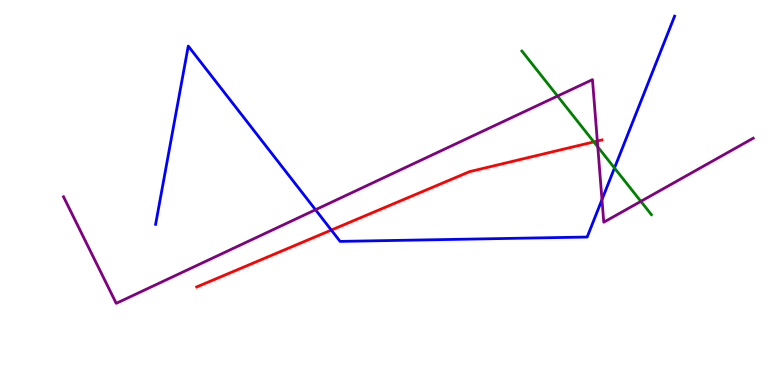[{'lines': ['blue', 'red'], 'intersections': [{'x': 4.27, 'y': 4.02}]}, {'lines': ['green', 'red'], 'intersections': [{'x': 7.66, 'y': 6.31}]}, {'lines': ['purple', 'red'], 'intersections': [{'x': 7.71, 'y': 6.34}]}, {'lines': ['blue', 'green'], 'intersections': [{'x': 7.93, 'y': 5.64}]}, {'lines': ['blue', 'purple'], 'intersections': [{'x': 4.07, 'y': 4.55}, {'x': 7.77, 'y': 4.82}]}, {'lines': ['green', 'purple'], 'intersections': [{'x': 7.19, 'y': 7.5}, {'x': 7.71, 'y': 6.18}, {'x': 8.27, 'y': 4.77}]}]